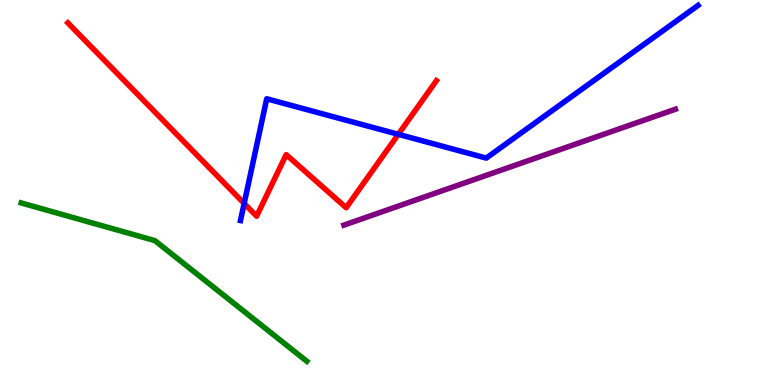[{'lines': ['blue', 'red'], 'intersections': [{'x': 3.15, 'y': 4.72}, {'x': 5.14, 'y': 6.51}]}, {'lines': ['green', 'red'], 'intersections': []}, {'lines': ['purple', 'red'], 'intersections': []}, {'lines': ['blue', 'green'], 'intersections': []}, {'lines': ['blue', 'purple'], 'intersections': []}, {'lines': ['green', 'purple'], 'intersections': []}]